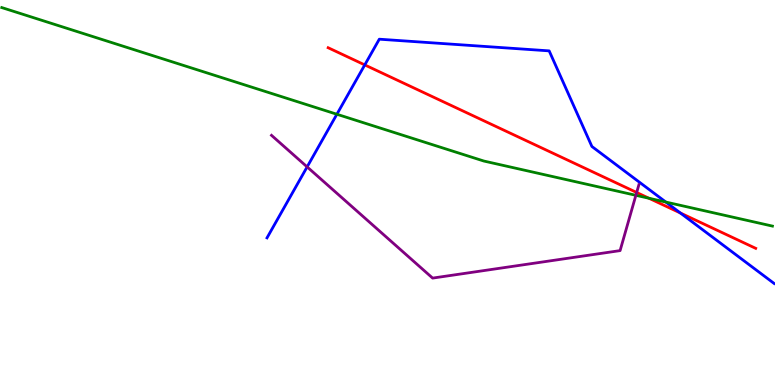[{'lines': ['blue', 'red'], 'intersections': [{'x': 4.71, 'y': 8.31}, {'x': 8.78, 'y': 4.47}]}, {'lines': ['green', 'red'], 'intersections': [{'x': 8.37, 'y': 4.85}]}, {'lines': ['purple', 'red'], 'intersections': [{'x': 8.22, 'y': 5.0}]}, {'lines': ['blue', 'green'], 'intersections': [{'x': 4.35, 'y': 7.03}, {'x': 8.59, 'y': 4.75}]}, {'lines': ['blue', 'purple'], 'intersections': [{'x': 3.96, 'y': 5.67}]}, {'lines': ['green', 'purple'], 'intersections': [{'x': 8.2, 'y': 4.93}]}]